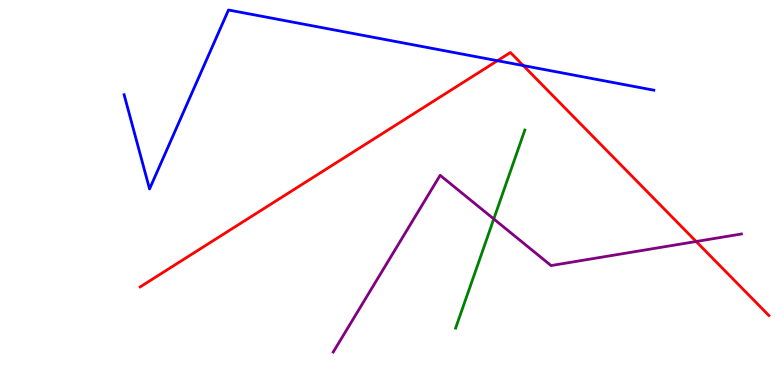[{'lines': ['blue', 'red'], 'intersections': [{'x': 6.42, 'y': 8.42}, {'x': 6.75, 'y': 8.3}]}, {'lines': ['green', 'red'], 'intersections': []}, {'lines': ['purple', 'red'], 'intersections': [{'x': 8.98, 'y': 3.73}]}, {'lines': ['blue', 'green'], 'intersections': []}, {'lines': ['blue', 'purple'], 'intersections': []}, {'lines': ['green', 'purple'], 'intersections': [{'x': 6.37, 'y': 4.31}]}]